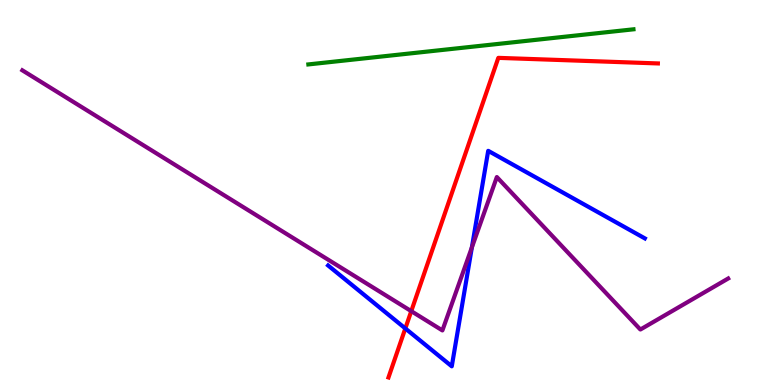[{'lines': ['blue', 'red'], 'intersections': [{'x': 5.23, 'y': 1.47}]}, {'lines': ['green', 'red'], 'intersections': []}, {'lines': ['purple', 'red'], 'intersections': [{'x': 5.31, 'y': 1.92}]}, {'lines': ['blue', 'green'], 'intersections': []}, {'lines': ['blue', 'purple'], 'intersections': [{'x': 6.09, 'y': 3.57}]}, {'lines': ['green', 'purple'], 'intersections': []}]